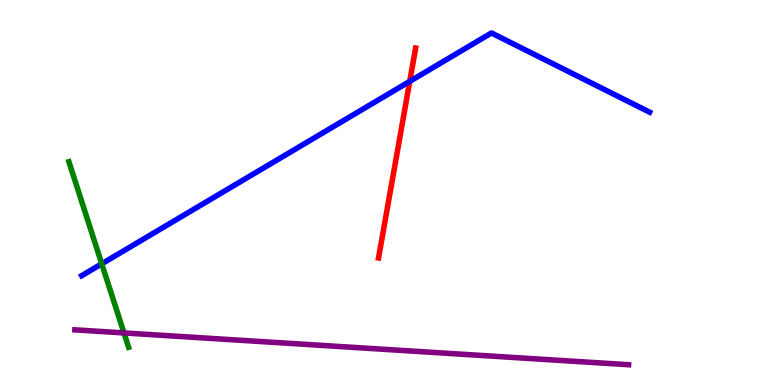[{'lines': ['blue', 'red'], 'intersections': [{'x': 5.29, 'y': 7.89}]}, {'lines': ['green', 'red'], 'intersections': []}, {'lines': ['purple', 'red'], 'intersections': []}, {'lines': ['blue', 'green'], 'intersections': [{'x': 1.31, 'y': 3.15}]}, {'lines': ['blue', 'purple'], 'intersections': []}, {'lines': ['green', 'purple'], 'intersections': [{'x': 1.6, 'y': 1.35}]}]